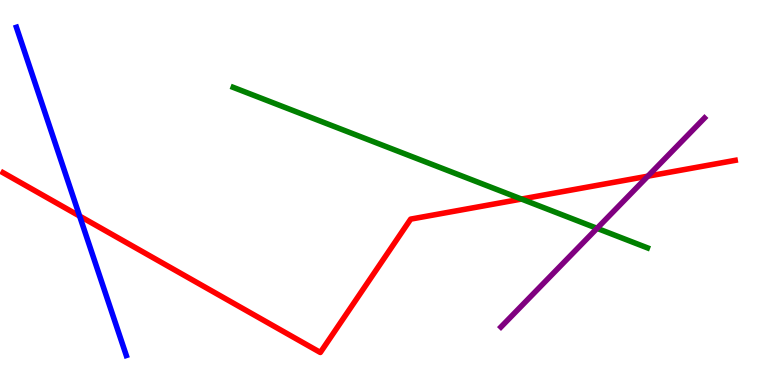[{'lines': ['blue', 'red'], 'intersections': [{'x': 1.03, 'y': 4.39}]}, {'lines': ['green', 'red'], 'intersections': [{'x': 6.73, 'y': 4.83}]}, {'lines': ['purple', 'red'], 'intersections': [{'x': 8.36, 'y': 5.42}]}, {'lines': ['blue', 'green'], 'intersections': []}, {'lines': ['blue', 'purple'], 'intersections': []}, {'lines': ['green', 'purple'], 'intersections': [{'x': 7.7, 'y': 4.07}]}]